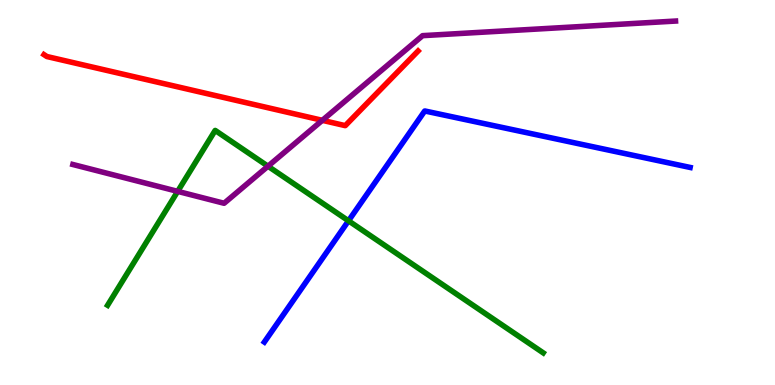[{'lines': ['blue', 'red'], 'intersections': []}, {'lines': ['green', 'red'], 'intersections': []}, {'lines': ['purple', 'red'], 'intersections': [{'x': 4.16, 'y': 6.87}]}, {'lines': ['blue', 'green'], 'intersections': [{'x': 4.5, 'y': 4.26}]}, {'lines': ['blue', 'purple'], 'intersections': []}, {'lines': ['green', 'purple'], 'intersections': [{'x': 2.29, 'y': 5.03}, {'x': 3.46, 'y': 5.68}]}]